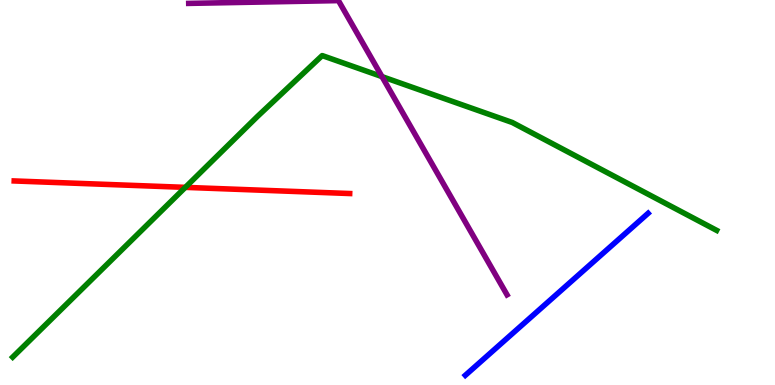[{'lines': ['blue', 'red'], 'intersections': []}, {'lines': ['green', 'red'], 'intersections': [{'x': 2.39, 'y': 5.13}]}, {'lines': ['purple', 'red'], 'intersections': []}, {'lines': ['blue', 'green'], 'intersections': []}, {'lines': ['blue', 'purple'], 'intersections': []}, {'lines': ['green', 'purple'], 'intersections': [{'x': 4.93, 'y': 8.01}]}]